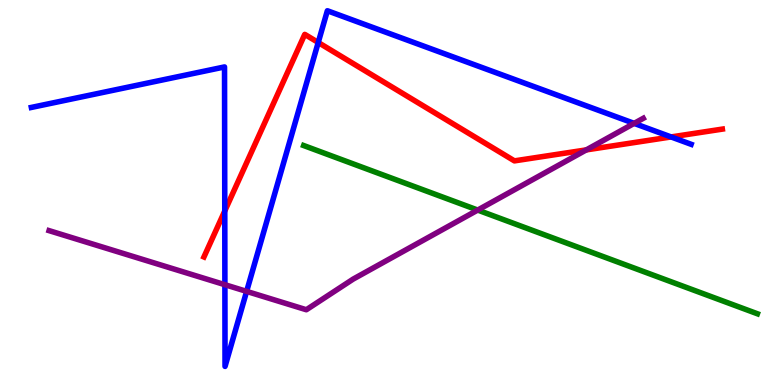[{'lines': ['blue', 'red'], 'intersections': [{'x': 2.9, 'y': 4.52}, {'x': 4.11, 'y': 8.9}, {'x': 8.66, 'y': 6.44}]}, {'lines': ['green', 'red'], 'intersections': []}, {'lines': ['purple', 'red'], 'intersections': [{'x': 7.56, 'y': 6.11}]}, {'lines': ['blue', 'green'], 'intersections': []}, {'lines': ['blue', 'purple'], 'intersections': [{'x': 2.9, 'y': 2.61}, {'x': 3.18, 'y': 2.43}, {'x': 8.18, 'y': 6.8}]}, {'lines': ['green', 'purple'], 'intersections': [{'x': 6.16, 'y': 4.54}]}]